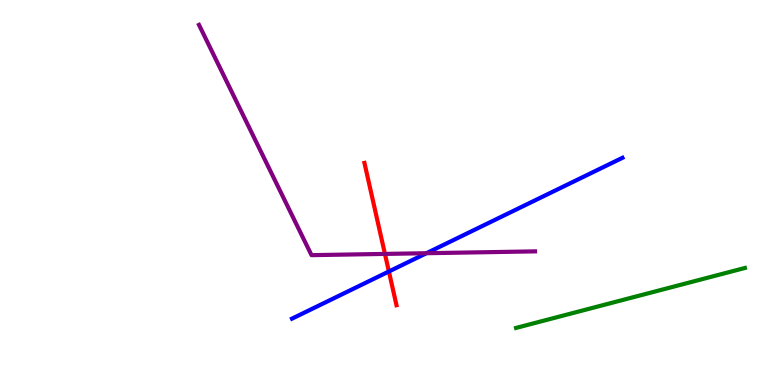[{'lines': ['blue', 'red'], 'intersections': [{'x': 5.02, 'y': 2.95}]}, {'lines': ['green', 'red'], 'intersections': []}, {'lines': ['purple', 'red'], 'intersections': [{'x': 4.97, 'y': 3.4}]}, {'lines': ['blue', 'green'], 'intersections': []}, {'lines': ['blue', 'purple'], 'intersections': [{'x': 5.5, 'y': 3.42}]}, {'lines': ['green', 'purple'], 'intersections': []}]